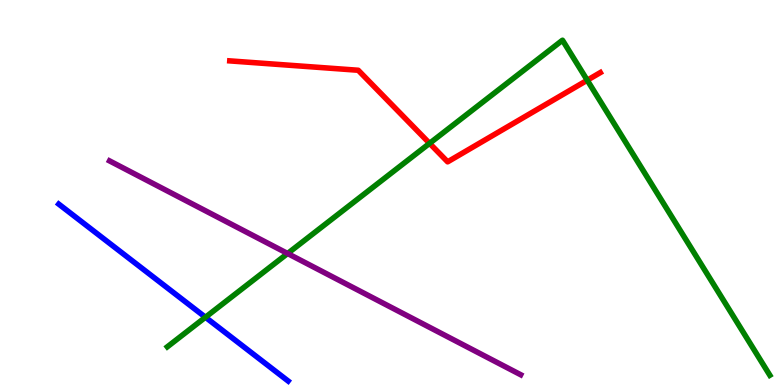[{'lines': ['blue', 'red'], 'intersections': []}, {'lines': ['green', 'red'], 'intersections': [{'x': 5.54, 'y': 6.28}, {'x': 7.58, 'y': 7.92}]}, {'lines': ['purple', 'red'], 'intersections': []}, {'lines': ['blue', 'green'], 'intersections': [{'x': 2.65, 'y': 1.76}]}, {'lines': ['blue', 'purple'], 'intersections': []}, {'lines': ['green', 'purple'], 'intersections': [{'x': 3.71, 'y': 3.42}]}]